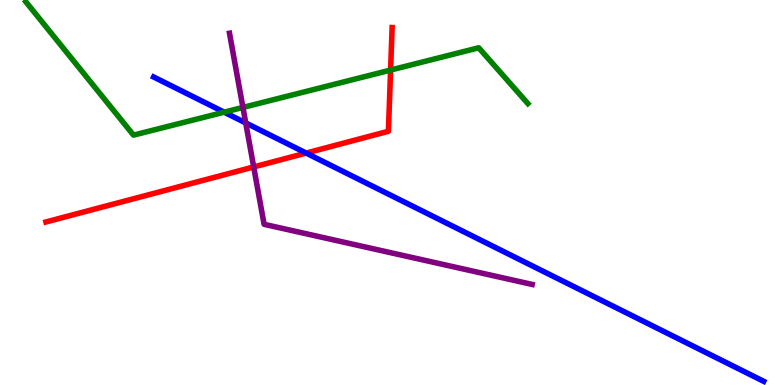[{'lines': ['blue', 'red'], 'intersections': [{'x': 3.95, 'y': 6.02}]}, {'lines': ['green', 'red'], 'intersections': [{'x': 5.04, 'y': 8.18}]}, {'lines': ['purple', 'red'], 'intersections': [{'x': 3.27, 'y': 5.66}]}, {'lines': ['blue', 'green'], 'intersections': [{'x': 2.89, 'y': 7.09}]}, {'lines': ['blue', 'purple'], 'intersections': [{'x': 3.17, 'y': 6.81}]}, {'lines': ['green', 'purple'], 'intersections': [{'x': 3.13, 'y': 7.21}]}]